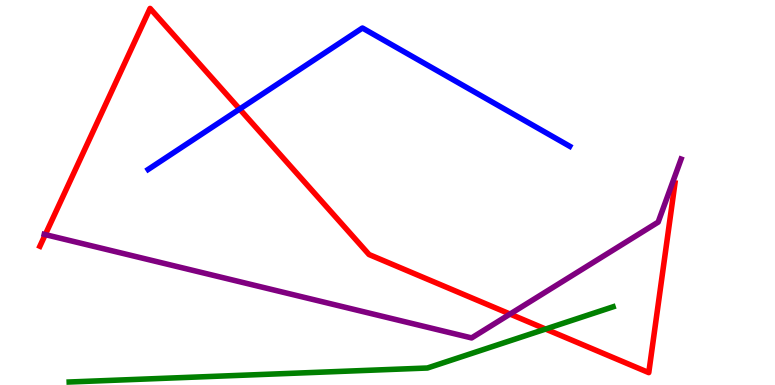[{'lines': ['blue', 'red'], 'intersections': [{'x': 3.09, 'y': 7.17}]}, {'lines': ['green', 'red'], 'intersections': [{'x': 7.04, 'y': 1.45}]}, {'lines': ['purple', 'red'], 'intersections': [{'x': 0.584, 'y': 3.91}, {'x': 6.58, 'y': 1.84}]}, {'lines': ['blue', 'green'], 'intersections': []}, {'lines': ['blue', 'purple'], 'intersections': []}, {'lines': ['green', 'purple'], 'intersections': []}]